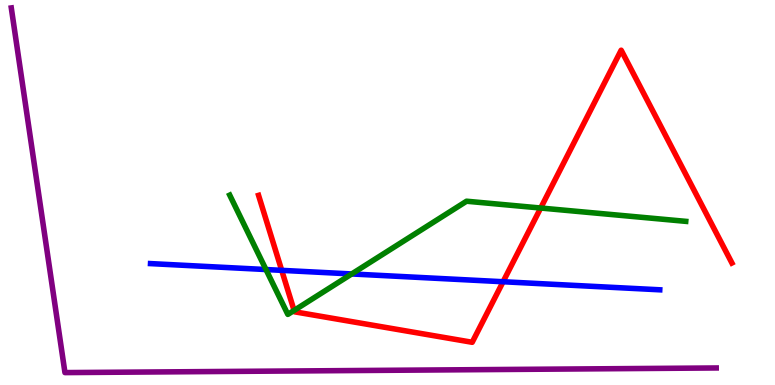[{'lines': ['blue', 'red'], 'intersections': [{'x': 3.64, 'y': 2.98}, {'x': 6.49, 'y': 2.68}]}, {'lines': ['green', 'red'], 'intersections': [{'x': 3.79, 'y': 1.94}, {'x': 6.98, 'y': 4.6}]}, {'lines': ['purple', 'red'], 'intersections': []}, {'lines': ['blue', 'green'], 'intersections': [{'x': 3.43, 'y': 3.0}, {'x': 4.54, 'y': 2.88}]}, {'lines': ['blue', 'purple'], 'intersections': []}, {'lines': ['green', 'purple'], 'intersections': []}]